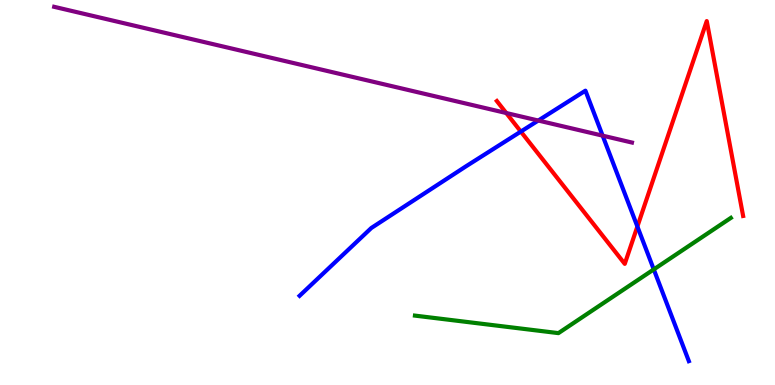[{'lines': ['blue', 'red'], 'intersections': [{'x': 6.72, 'y': 6.58}, {'x': 8.22, 'y': 4.12}]}, {'lines': ['green', 'red'], 'intersections': []}, {'lines': ['purple', 'red'], 'intersections': [{'x': 6.53, 'y': 7.06}]}, {'lines': ['blue', 'green'], 'intersections': [{'x': 8.44, 'y': 3.0}]}, {'lines': ['blue', 'purple'], 'intersections': [{'x': 6.95, 'y': 6.87}, {'x': 7.78, 'y': 6.48}]}, {'lines': ['green', 'purple'], 'intersections': []}]